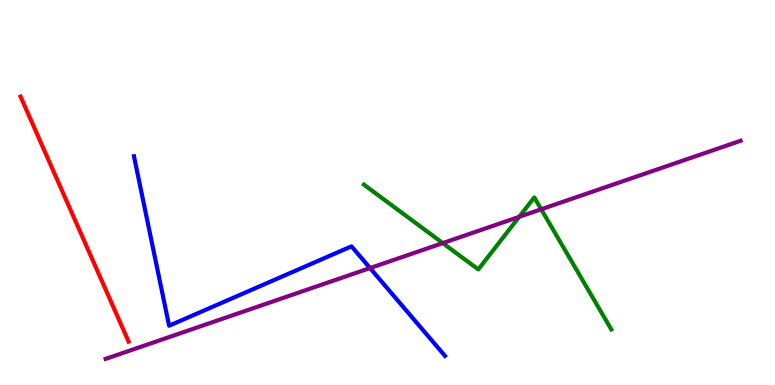[{'lines': ['blue', 'red'], 'intersections': []}, {'lines': ['green', 'red'], 'intersections': []}, {'lines': ['purple', 'red'], 'intersections': []}, {'lines': ['blue', 'green'], 'intersections': []}, {'lines': ['blue', 'purple'], 'intersections': [{'x': 4.77, 'y': 3.04}]}, {'lines': ['green', 'purple'], 'intersections': [{'x': 5.71, 'y': 3.69}, {'x': 6.7, 'y': 4.37}, {'x': 6.98, 'y': 4.56}]}]